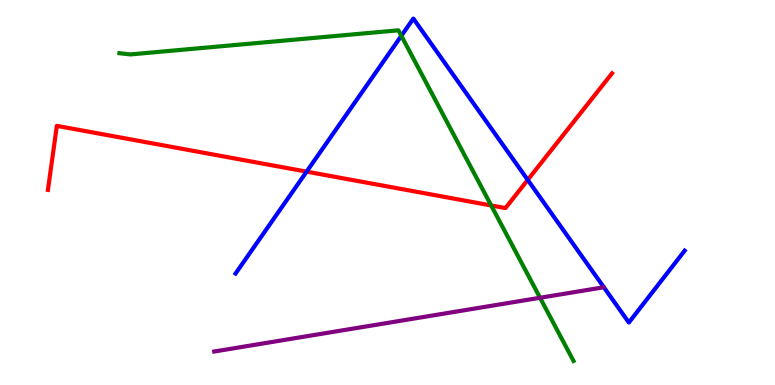[{'lines': ['blue', 'red'], 'intersections': [{'x': 3.96, 'y': 5.54}, {'x': 6.81, 'y': 5.33}]}, {'lines': ['green', 'red'], 'intersections': [{'x': 6.34, 'y': 4.66}]}, {'lines': ['purple', 'red'], 'intersections': []}, {'lines': ['blue', 'green'], 'intersections': [{'x': 5.18, 'y': 9.07}]}, {'lines': ['blue', 'purple'], 'intersections': []}, {'lines': ['green', 'purple'], 'intersections': [{'x': 6.97, 'y': 2.27}]}]